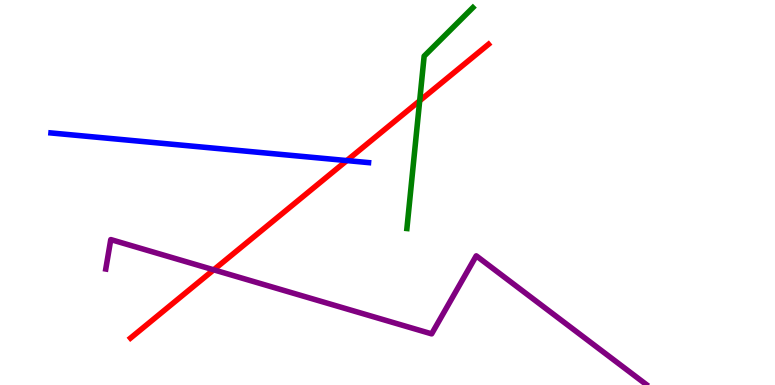[{'lines': ['blue', 'red'], 'intersections': [{'x': 4.47, 'y': 5.83}]}, {'lines': ['green', 'red'], 'intersections': [{'x': 5.42, 'y': 7.38}]}, {'lines': ['purple', 'red'], 'intersections': [{'x': 2.76, 'y': 2.99}]}, {'lines': ['blue', 'green'], 'intersections': []}, {'lines': ['blue', 'purple'], 'intersections': []}, {'lines': ['green', 'purple'], 'intersections': []}]